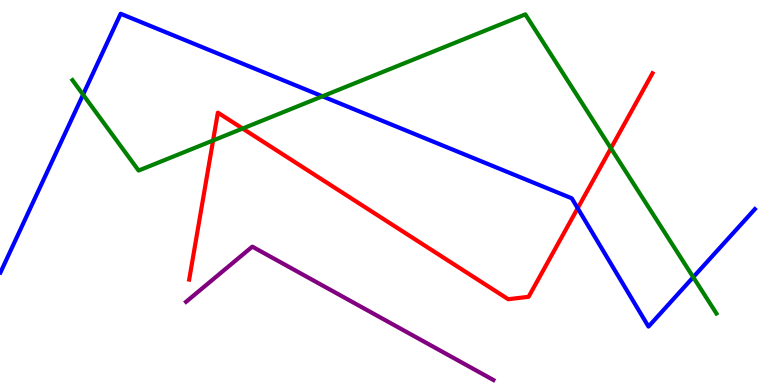[{'lines': ['blue', 'red'], 'intersections': [{'x': 7.45, 'y': 4.59}]}, {'lines': ['green', 'red'], 'intersections': [{'x': 2.75, 'y': 6.35}, {'x': 3.13, 'y': 6.66}, {'x': 7.88, 'y': 6.15}]}, {'lines': ['purple', 'red'], 'intersections': []}, {'lines': ['blue', 'green'], 'intersections': [{'x': 1.07, 'y': 7.54}, {'x': 4.16, 'y': 7.5}, {'x': 8.95, 'y': 2.8}]}, {'lines': ['blue', 'purple'], 'intersections': []}, {'lines': ['green', 'purple'], 'intersections': []}]